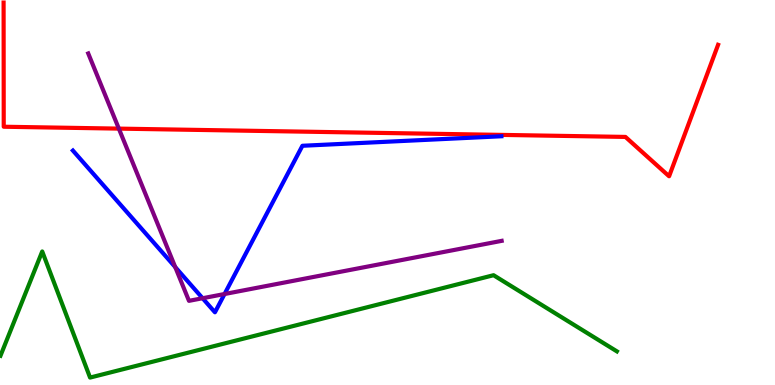[{'lines': ['blue', 'red'], 'intersections': []}, {'lines': ['green', 'red'], 'intersections': []}, {'lines': ['purple', 'red'], 'intersections': [{'x': 1.53, 'y': 6.66}]}, {'lines': ['blue', 'green'], 'intersections': []}, {'lines': ['blue', 'purple'], 'intersections': [{'x': 2.26, 'y': 3.06}, {'x': 2.61, 'y': 2.25}, {'x': 2.9, 'y': 2.36}]}, {'lines': ['green', 'purple'], 'intersections': []}]